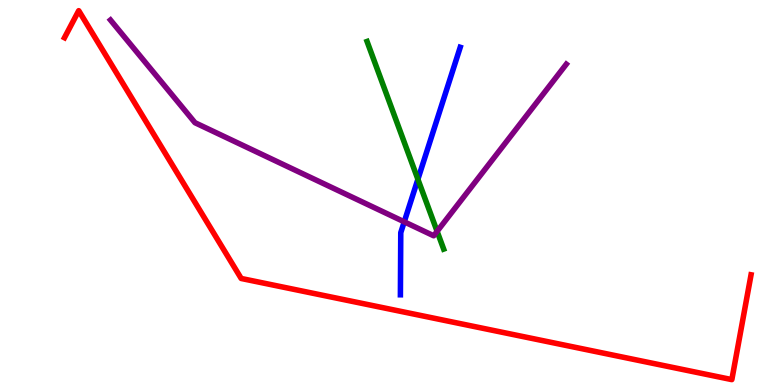[{'lines': ['blue', 'red'], 'intersections': []}, {'lines': ['green', 'red'], 'intersections': []}, {'lines': ['purple', 'red'], 'intersections': []}, {'lines': ['blue', 'green'], 'intersections': [{'x': 5.39, 'y': 5.34}]}, {'lines': ['blue', 'purple'], 'intersections': [{'x': 5.22, 'y': 4.24}]}, {'lines': ['green', 'purple'], 'intersections': [{'x': 5.64, 'y': 3.99}]}]